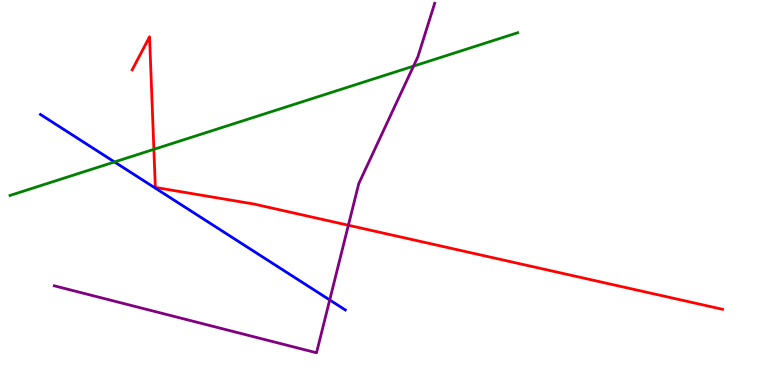[{'lines': ['blue', 'red'], 'intersections': []}, {'lines': ['green', 'red'], 'intersections': [{'x': 1.99, 'y': 6.12}]}, {'lines': ['purple', 'red'], 'intersections': [{'x': 4.5, 'y': 4.15}]}, {'lines': ['blue', 'green'], 'intersections': [{'x': 1.48, 'y': 5.79}]}, {'lines': ['blue', 'purple'], 'intersections': [{'x': 4.25, 'y': 2.21}]}, {'lines': ['green', 'purple'], 'intersections': [{'x': 5.34, 'y': 8.28}]}]